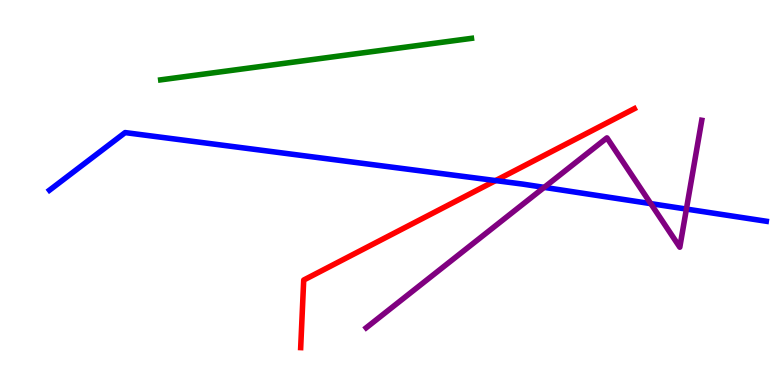[{'lines': ['blue', 'red'], 'intersections': [{'x': 6.4, 'y': 5.31}]}, {'lines': ['green', 'red'], 'intersections': []}, {'lines': ['purple', 'red'], 'intersections': []}, {'lines': ['blue', 'green'], 'intersections': []}, {'lines': ['blue', 'purple'], 'intersections': [{'x': 7.02, 'y': 5.13}, {'x': 8.4, 'y': 4.71}, {'x': 8.86, 'y': 4.57}]}, {'lines': ['green', 'purple'], 'intersections': []}]